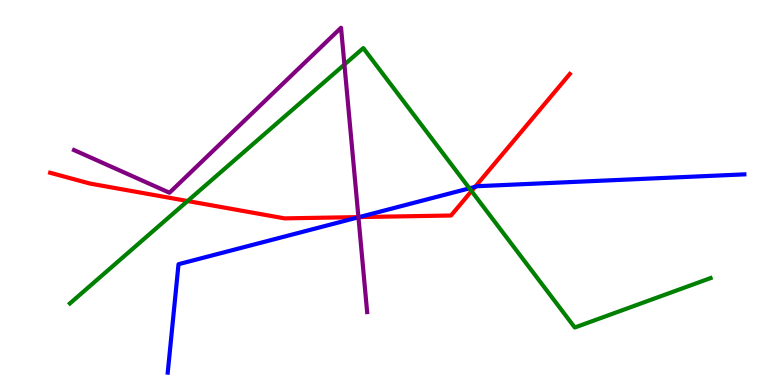[{'lines': ['blue', 'red'], 'intersections': [{'x': 4.63, 'y': 4.36}, {'x': 6.13, 'y': 5.15}]}, {'lines': ['green', 'red'], 'intersections': [{'x': 2.42, 'y': 4.78}, {'x': 6.08, 'y': 5.04}]}, {'lines': ['purple', 'red'], 'intersections': [{'x': 4.62, 'y': 4.36}]}, {'lines': ['blue', 'green'], 'intersections': [{'x': 6.06, 'y': 5.11}]}, {'lines': ['blue', 'purple'], 'intersections': [{'x': 4.63, 'y': 4.36}]}, {'lines': ['green', 'purple'], 'intersections': [{'x': 4.44, 'y': 8.32}]}]